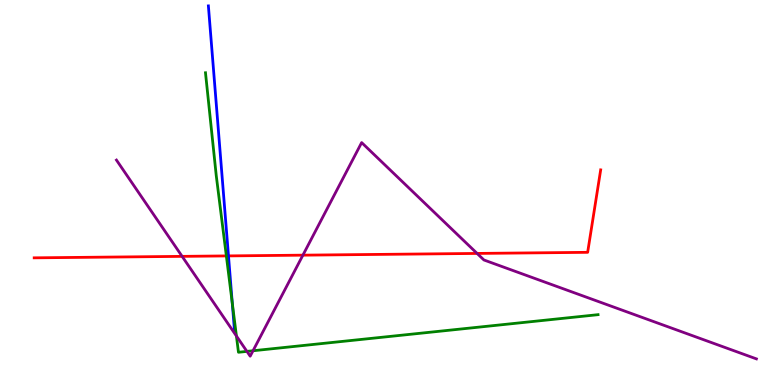[{'lines': ['blue', 'red'], 'intersections': [{'x': 2.95, 'y': 3.35}]}, {'lines': ['green', 'red'], 'intersections': [{'x': 2.92, 'y': 3.35}]}, {'lines': ['purple', 'red'], 'intersections': [{'x': 2.35, 'y': 3.34}, {'x': 3.91, 'y': 3.37}, {'x': 6.16, 'y': 3.42}]}, {'lines': ['blue', 'green'], 'intersections': [{'x': 3.0, 'y': 2.13}]}, {'lines': ['blue', 'purple'], 'intersections': []}, {'lines': ['green', 'purple'], 'intersections': [{'x': 3.05, 'y': 1.27}, {'x': 3.19, 'y': 0.873}, {'x': 3.26, 'y': 0.89}]}]